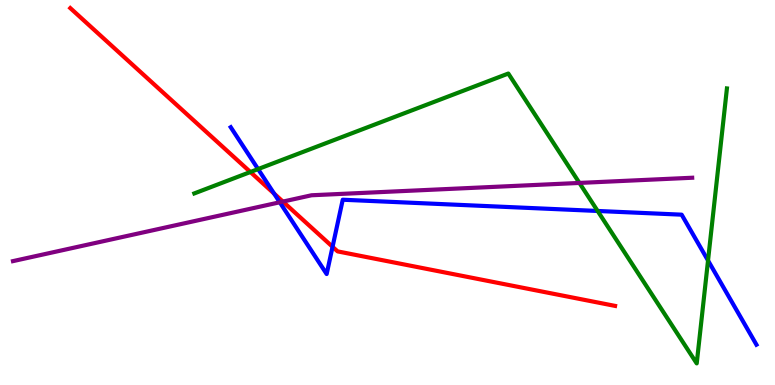[{'lines': ['blue', 'red'], 'intersections': [{'x': 3.54, 'y': 4.97}, {'x': 4.29, 'y': 3.59}]}, {'lines': ['green', 'red'], 'intersections': [{'x': 3.23, 'y': 5.53}]}, {'lines': ['purple', 'red'], 'intersections': [{'x': 3.65, 'y': 4.76}]}, {'lines': ['blue', 'green'], 'intersections': [{'x': 3.33, 'y': 5.61}, {'x': 7.71, 'y': 4.52}, {'x': 9.14, 'y': 3.23}]}, {'lines': ['blue', 'purple'], 'intersections': [{'x': 3.61, 'y': 4.75}]}, {'lines': ['green', 'purple'], 'intersections': [{'x': 7.48, 'y': 5.25}]}]